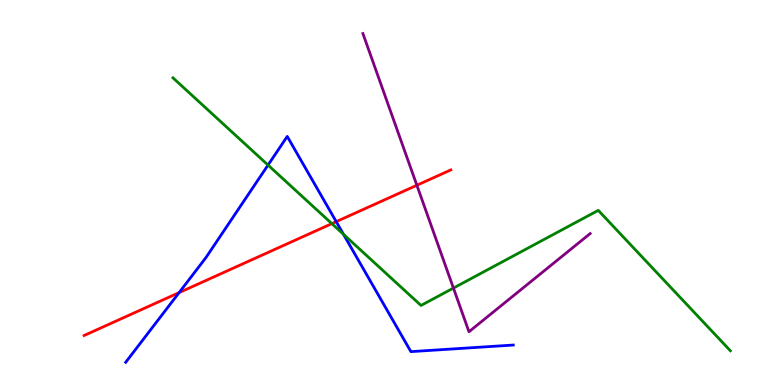[{'lines': ['blue', 'red'], 'intersections': [{'x': 2.31, 'y': 2.4}, {'x': 4.34, 'y': 4.24}]}, {'lines': ['green', 'red'], 'intersections': [{'x': 4.28, 'y': 4.19}]}, {'lines': ['purple', 'red'], 'intersections': [{'x': 5.38, 'y': 5.19}]}, {'lines': ['blue', 'green'], 'intersections': [{'x': 3.46, 'y': 5.71}, {'x': 4.43, 'y': 3.91}]}, {'lines': ['blue', 'purple'], 'intersections': []}, {'lines': ['green', 'purple'], 'intersections': [{'x': 5.85, 'y': 2.52}]}]